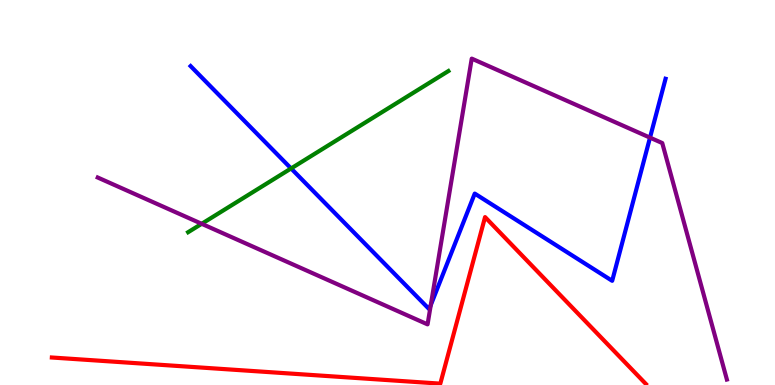[{'lines': ['blue', 'red'], 'intersections': []}, {'lines': ['green', 'red'], 'intersections': []}, {'lines': ['purple', 'red'], 'intersections': []}, {'lines': ['blue', 'green'], 'intersections': [{'x': 3.76, 'y': 5.62}]}, {'lines': ['blue', 'purple'], 'intersections': [{'x': 5.56, 'y': 2.07}, {'x': 8.39, 'y': 6.43}]}, {'lines': ['green', 'purple'], 'intersections': [{'x': 2.6, 'y': 4.19}]}]